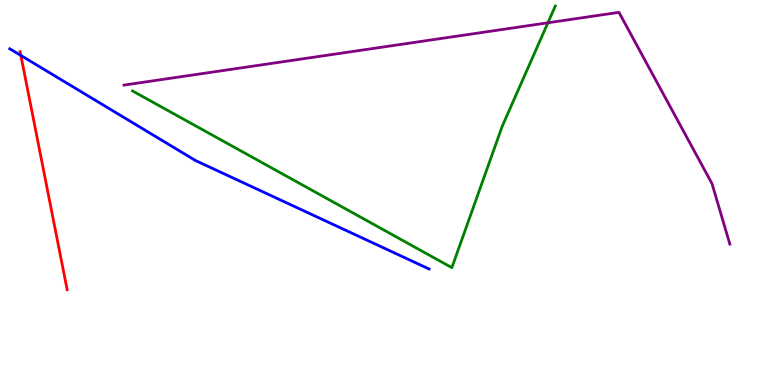[{'lines': ['blue', 'red'], 'intersections': [{'x': 0.269, 'y': 8.56}]}, {'lines': ['green', 'red'], 'intersections': []}, {'lines': ['purple', 'red'], 'intersections': []}, {'lines': ['blue', 'green'], 'intersections': []}, {'lines': ['blue', 'purple'], 'intersections': []}, {'lines': ['green', 'purple'], 'intersections': [{'x': 7.07, 'y': 9.41}]}]